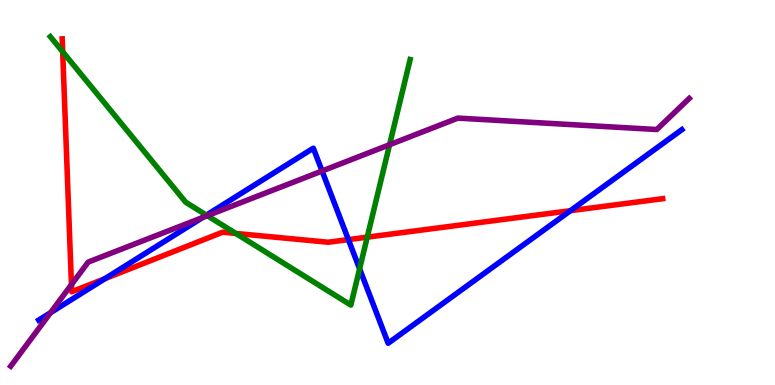[{'lines': ['blue', 'red'], 'intersections': [{'x': 1.35, 'y': 2.76}, {'x': 4.5, 'y': 3.78}, {'x': 7.36, 'y': 4.53}]}, {'lines': ['green', 'red'], 'intersections': [{'x': 0.809, 'y': 8.66}, {'x': 3.04, 'y': 3.94}, {'x': 4.74, 'y': 3.84}]}, {'lines': ['purple', 'red'], 'intersections': [{'x': 0.922, 'y': 2.61}]}, {'lines': ['blue', 'green'], 'intersections': [{'x': 2.66, 'y': 4.41}, {'x': 4.64, 'y': 3.02}]}, {'lines': ['blue', 'purple'], 'intersections': [{'x': 0.652, 'y': 1.88}, {'x': 2.61, 'y': 4.35}, {'x': 4.16, 'y': 5.56}]}, {'lines': ['green', 'purple'], 'intersections': [{'x': 2.67, 'y': 4.4}, {'x': 5.03, 'y': 6.24}]}]